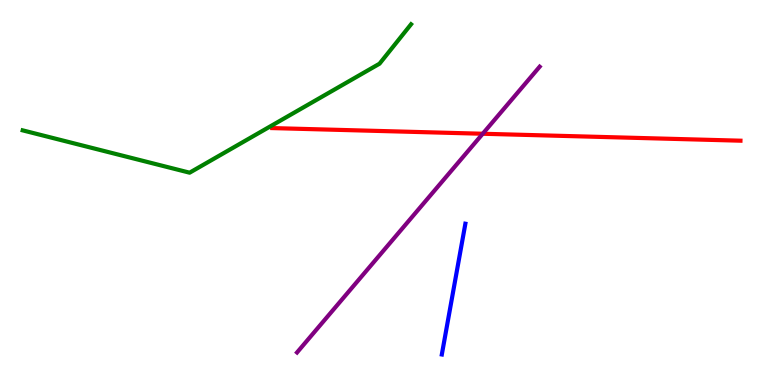[{'lines': ['blue', 'red'], 'intersections': []}, {'lines': ['green', 'red'], 'intersections': []}, {'lines': ['purple', 'red'], 'intersections': [{'x': 6.23, 'y': 6.53}]}, {'lines': ['blue', 'green'], 'intersections': []}, {'lines': ['blue', 'purple'], 'intersections': []}, {'lines': ['green', 'purple'], 'intersections': []}]